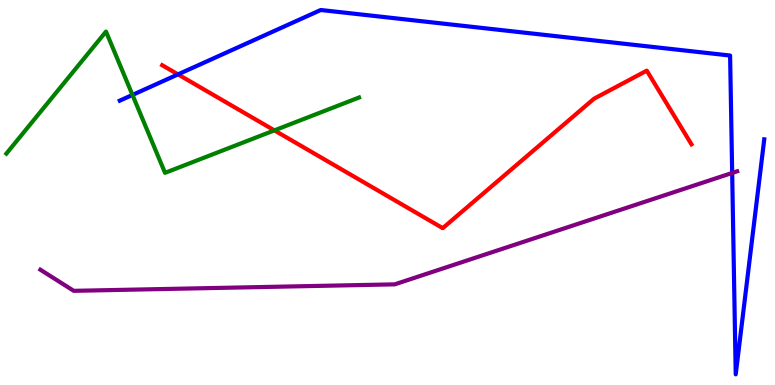[{'lines': ['blue', 'red'], 'intersections': [{'x': 2.3, 'y': 8.07}]}, {'lines': ['green', 'red'], 'intersections': [{'x': 3.54, 'y': 6.61}]}, {'lines': ['purple', 'red'], 'intersections': []}, {'lines': ['blue', 'green'], 'intersections': [{'x': 1.71, 'y': 7.53}]}, {'lines': ['blue', 'purple'], 'intersections': [{'x': 9.45, 'y': 5.51}]}, {'lines': ['green', 'purple'], 'intersections': []}]